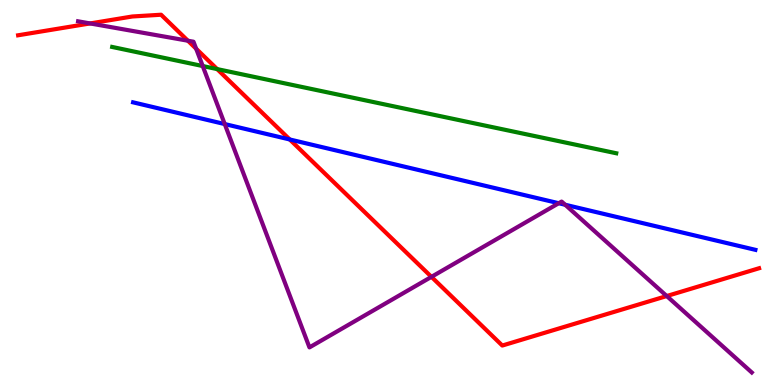[{'lines': ['blue', 'red'], 'intersections': [{'x': 3.74, 'y': 6.38}]}, {'lines': ['green', 'red'], 'intersections': [{'x': 2.8, 'y': 8.21}]}, {'lines': ['purple', 'red'], 'intersections': [{'x': 1.16, 'y': 9.39}, {'x': 2.42, 'y': 8.94}, {'x': 2.53, 'y': 8.73}, {'x': 5.57, 'y': 2.81}, {'x': 8.6, 'y': 2.31}]}, {'lines': ['blue', 'green'], 'intersections': []}, {'lines': ['blue', 'purple'], 'intersections': [{'x': 2.9, 'y': 6.78}, {'x': 7.21, 'y': 4.72}, {'x': 7.29, 'y': 4.68}]}, {'lines': ['green', 'purple'], 'intersections': [{'x': 2.62, 'y': 8.28}]}]